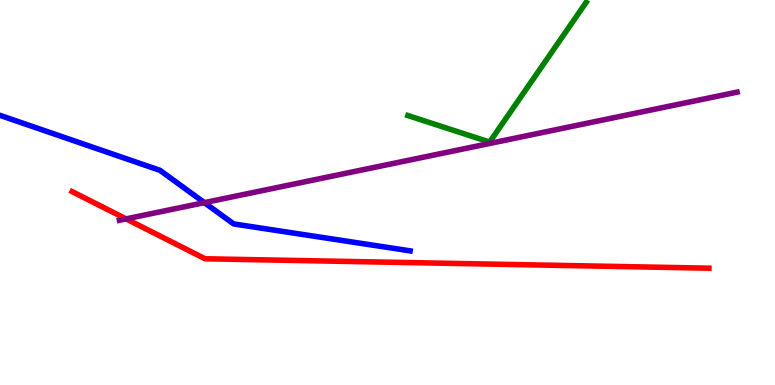[{'lines': ['blue', 'red'], 'intersections': []}, {'lines': ['green', 'red'], 'intersections': []}, {'lines': ['purple', 'red'], 'intersections': [{'x': 1.63, 'y': 4.31}]}, {'lines': ['blue', 'green'], 'intersections': []}, {'lines': ['blue', 'purple'], 'intersections': [{'x': 2.64, 'y': 4.74}]}, {'lines': ['green', 'purple'], 'intersections': []}]